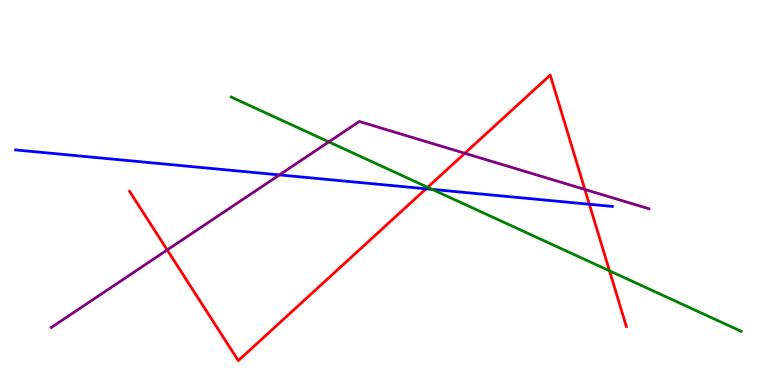[{'lines': ['blue', 'red'], 'intersections': [{'x': 5.5, 'y': 5.1}, {'x': 7.6, 'y': 4.69}]}, {'lines': ['green', 'red'], 'intersections': [{'x': 5.52, 'y': 5.14}, {'x': 7.86, 'y': 2.97}]}, {'lines': ['purple', 'red'], 'intersections': [{'x': 2.16, 'y': 3.51}, {'x': 6.0, 'y': 6.02}, {'x': 7.55, 'y': 5.08}]}, {'lines': ['blue', 'green'], 'intersections': [{'x': 5.58, 'y': 5.08}]}, {'lines': ['blue', 'purple'], 'intersections': [{'x': 3.61, 'y': 5.46}]}, {'lines': ['green', 'purple'], 'intersections': [{'x': 4.24, 'y': 6.31}]}]